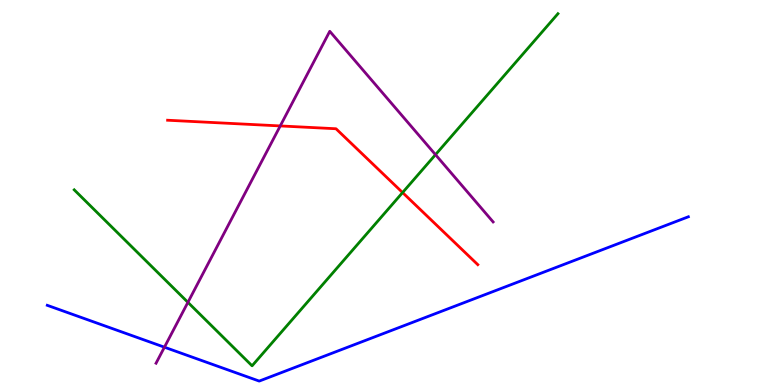[{'lines': ['blue', 'red'], 'intersections': []}, {'lines': ['green', 'red'], 'intersections': [{'x': 5.19, 'y': 5.0}]}, {'lines': ['purple', 'red'], 'intersections': [{'x': 3.62, 'y': 6.73}]}, {'lines': ['blue', 'green'], 'intersections': []}, {'lines': ['blue', 'purple'], 'intersections': [{'x': 2.12, 'y': 0.982}]}, {'lines': ['green', 'purple'], 'intersections': [{'x': 2.42, 'y': 2.15}, {'x': 5.62, 'y': 5.98}]}]